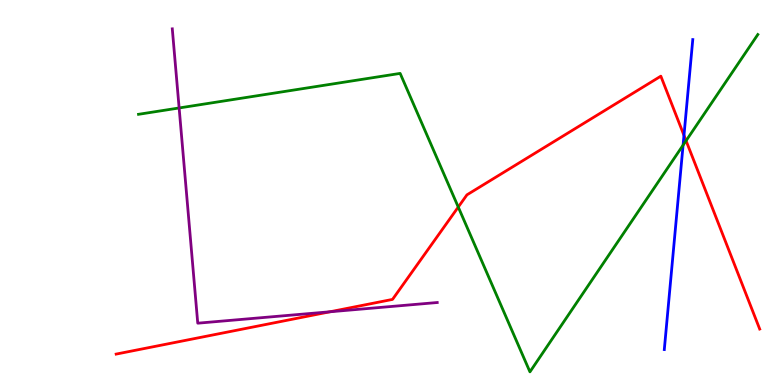[{'lines': ['blue', 'red'], 'intersections': [{'x': 8.83, 'y': 6.48}]}, {'lines': ['green', 'red'], 'intersections': [{'x': 5.91, 'y': 4.62}, {'x': 8.85, 'y': 6.34}]}, {'lines': ['purple', 'red'], 'intersections': [{'x': 4.26, 'y': 1.9}]}, {'lines': ['blue', 'green'], 'intersections': [{'x': 8.81, 'y': 6.23}]}, {'lines': ['blue', 'purple'], 'intersections': []}, {'lines': ['green', 'purple'], 'intersections': [{'x': 2.31, 'y': 7.2}]}]